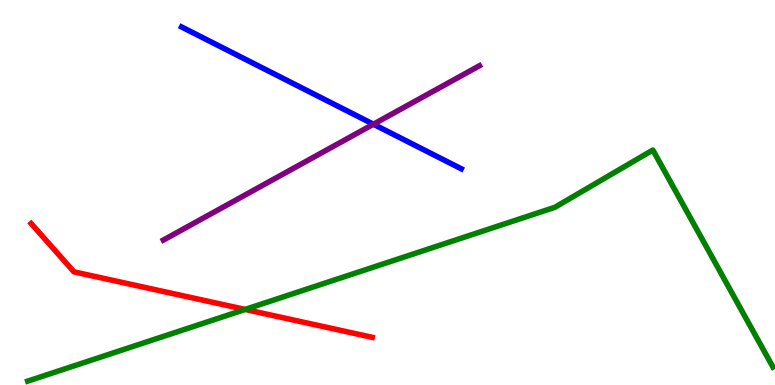[{'lines': ['blue', 'red'], 'intersections': []}, {'lines': ['green', 'red'], 'intersections': [{'x': 3.16, 'y': 1.96}]}, {'lines': ['purple', 'red'], 'intersections': []}, {'lines': ['blue', 'green'], 'intersections': []}, {'lines': ['blue', 'purple'], 'intersections': [{'x': 4.82, 'y': 6.77}]}, {'lines': ['green', 'purple'], 'intersections': []}]